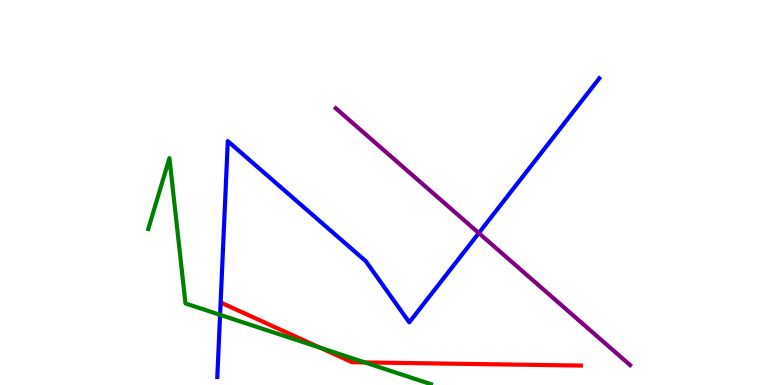[{'lines': ['blue', 'red'], 'intersections': []}, {'lines': ['green', 'red'], 'intersections': [{'x': 4.13, 'y': 0.967}, {'x': 4.71, 'y': 0.586}]}, {'lines': ['purple', 'red'], 'intersections': []}, {'lines': ['blue', 'green'], 'intersections': [{'x': 2.84, 'y': 1.82}]}, {'lines': ['blue', 'purple'], 'intersections': [{'x': 6.18, 'y': 3.95}]}, {'lines': ['green', 'purple'], 'intersections': []}]